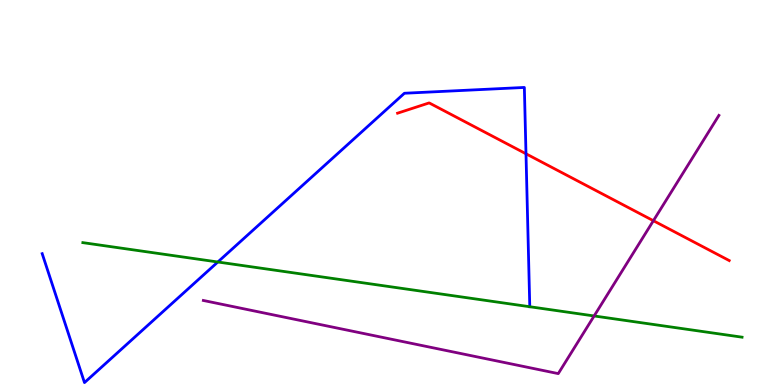[{'lines': ['blue', 'red'], 'intersections': [{'x': 6.79, 'y': 6.01}]}, {'lines': ['green', 'red'], 'intersections': []}, {'lines': ['purple', 'red'], 'intersections': [{'x': 8.43, 'y': 4.27}]}, {'lines': ['blue', 'green'], 'intersections': [{'x': 2.81, 'y': 3.19}]}, {'lines': ['blue', 'purple'], 'intersections': []}, {'lines': ['green', 'purple'], 'intersections': [{'x': 7.67, 'y': 1.79}]}]